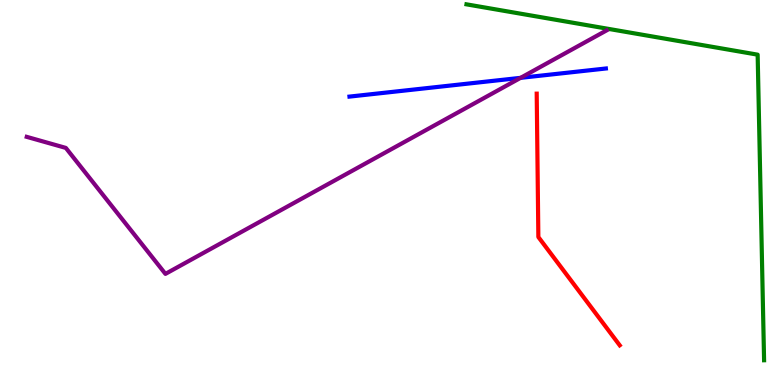[{'lines': ['blue', 'red'], 'intersections': []}, {'lines': ['green', 'red'], 'intersections': []}, {'lines': ['purple', 'red'], 'intersections': []}, {'lines': ['blue', 'green'], 'intersections': []}, {'lines': ['blue', 'purple'], 'intersections': [{'x': 6.72, 'y': 7.98}]}, {'lines': ['green', 'purple'], 'intersections': []}]